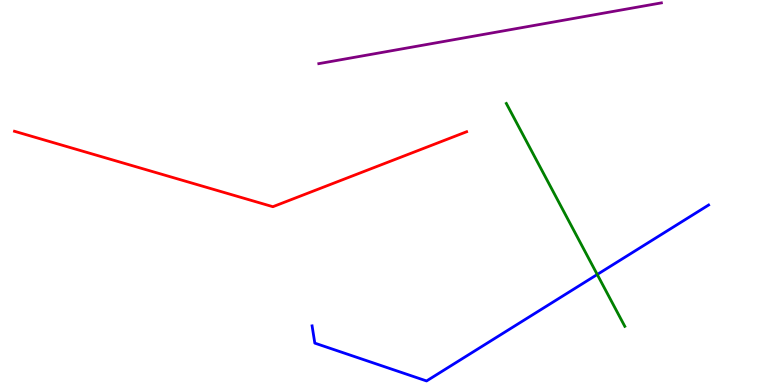[{'lines': ['blue', 'red'], 'intersections': []}, {'lines': ['green', 'red'], 'intersections': []}, {'lines': ['purple', 'red'], 'intersections': []}, {'lines': ['blue', 'green'], 'intersections': [{'x': 7.71, 'y': 2.87}]}, {'lines': ['blue', 'purple'], 'intersections': []}, {'lines': ['green', 'purple'], 'intersections': []}]